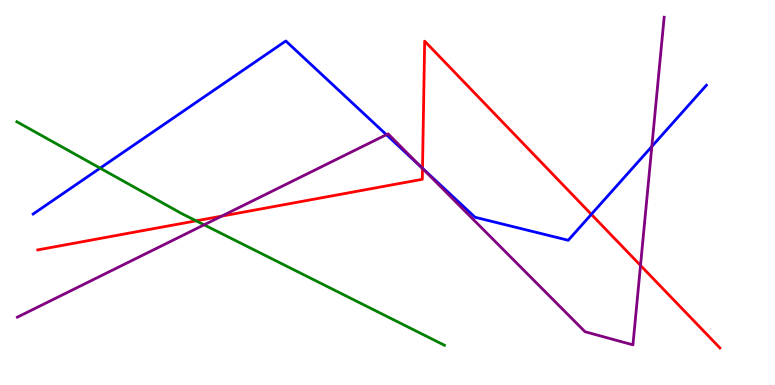[{'lines': ['blue', 'red'], 'intersections': [{'x': 5.45, 'y': 5.63}, {'x': 7.63, 'y': 4.43}]}, {'lines': ['green', 'red'], 'intersections': [{'x': 2.53, 'y': 4.26}]}, {'lines': ['purple', 'red'], 'intersections': [{'x': 2.86, 'y': 4.39}, {'x': 5.45, 'y': 5.62}, {'x': 8.26, 'y': 3.11}]}, {'lines': ['blue', 'green'], 'intersections': [{'x': 1.29, 'y': 5.63}]}, {'lines': ['blue', 'purple'], 'intersections': [{'x': 4.99, 'y': 6.5}, {'x': 5.43, 'y': 5.67}, {'x': 8.41, 'y': 6.2}]}, {'lines': ['green', 'purple'], 'intersections': [{'x': 2.63, 'y': 4.16}]}]